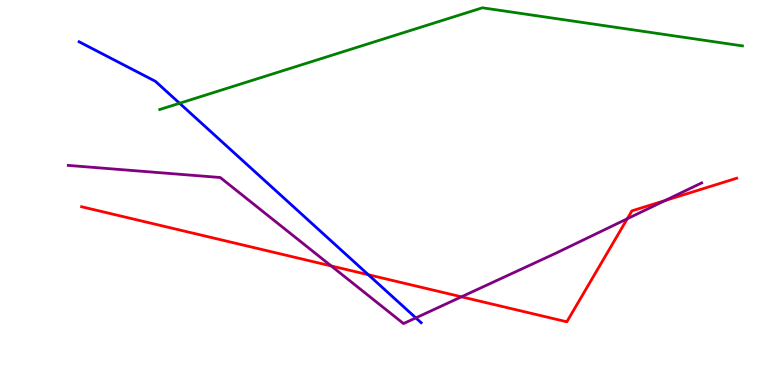[{'lines': ['blue', 'red'], 'intersections': [{'x': 4.75, 'y': 2.86}]}, {'lines': ['green', 'red'], 'intersections': []}, {'lines': ['purple', 'red'], 'intersections': [{'x': 4.27, 'y': 3.09}, {'x': 5.95, 'y': 2.29}, {'x': 8.09, 'y': 4.32}, {'x': 8.58, 'y': 4.79}]}, {'lines': ['blue', 'green'], 'intersections': [{'x': 2.32, 'y': 7.32}]}, {'lines': ['blue', 'purple'], 'intersections': [{'x': 5.37, 'y': 1.74}]}, {'lines': ['green', 'purple'], 'intersections': []}]